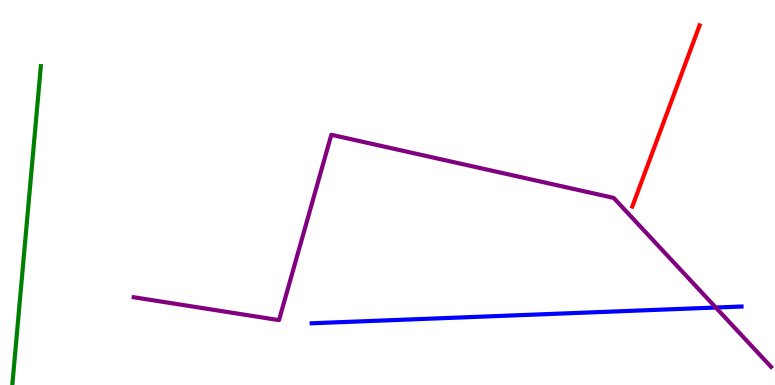[{'lines': ['blue', 'red'], 'intersections': []}, {'lines': ['green', 'red'], 'intersections': []}, {'lines': ['purple', 'red'], 'intersections': []}, {'lines': ['blue', 'green'], 'intersections': []}, {'lines': ['blue', 'purple'], 'intersections': [{'x': 9.24, 'y': 2.01}]}, {'lines': ['green', 'purple'], 'intersections': []}]